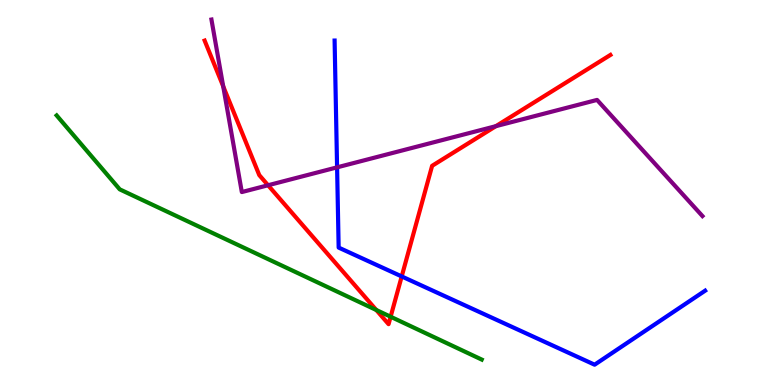[{'lines': ['blue', 'red'], 'intersections': [{'x': 5.18, 'y': 2.82}]}, {'lines': ['green', 'red'], 'intersections': [{'x': 4.86, 'y': 1.95}, {'x': 5.04, 'y': 1.77}]}, {'lines': ['purple', 'red'], 'intersections': [{'x': 2.88, 'y': 7.76}, {'x': 3.46, 'y': 5.19}, {'x': 6.4, 'y': 6.72}]}, {'lines': ['blue', 'green'], 'intersections': []}, {'lines': ['blue', 'purple'], 'intersections': [{'x': 4.35, 'y': 5.65}]}, {'lines': ['green', 'purple'], 'intersections': []}]